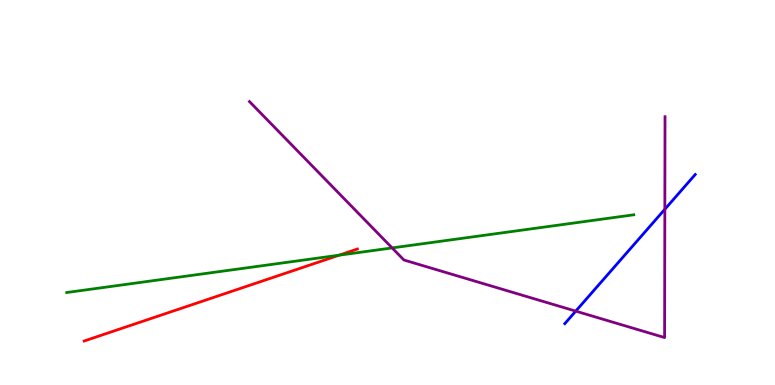[{'lines': ['blue', 'red'], 'intersections': []}, {'lines': ['green', 'red'], 'intersections': [{'x': 4.37, 'y': 3.37}]}, {'lines': ['purple', 'red'], 'intersections': []}, {'lines': ['blue', 'green'], 'intersections': []}, {'lines': ['blue', 'purple'], 'intersections': [{'x': 7.43, 'y': 1.92}, {'x': 8.58, 'y': 4.56}]}, {'lines': ['green', 'purple'], 'intersections': [{'x': 5.06, 'y': 3.56}]}]